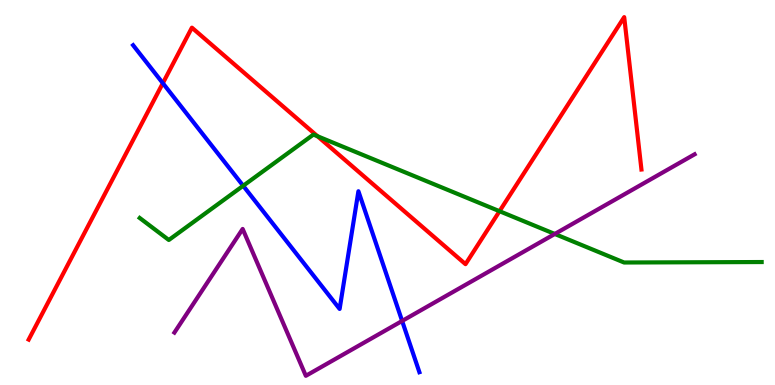[{'lines': ['blue', 'red'], 'intersections': [{'x': 2.1, 'y': 7.84}]}, {'lines': ['green', 'red'], 'intersections': [{'x': 4.1, 'y': 6.46}, {'x': 6.45, 'y': 4.51}]}, {'lines': ['purple', 'red'], 'intersections': []}, {'lines': ['blue', 'green'], 'intersections': [{'x': 3.14, 'y': 5.17}]}, {'lines': ['blue', 'purple'], 'intersections': [{'x': 5.19, 'y': 1.66}]}, {'lines': ['green', 'purple'], 'intersections': [{'x': 7.16, 'y': 3.92}]}]